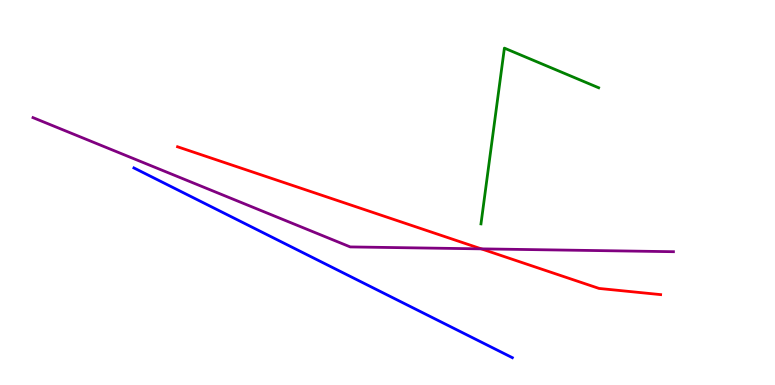[{'lines': ['blue', 'red'], 'intersections': []}, {'lines': ['green', 'red'], 'intersections': []}, {'lines': ['purple', 'red'], 'intersections': [{'x': 6.21, 'y': 3.54}]}, {'lines': ['blue', 'green'], 'intersections': []}, {'lines': ['blue', 'purple'], 'intersections': []}, {'lines': ['green', 'purple'], 'intersections': []}]